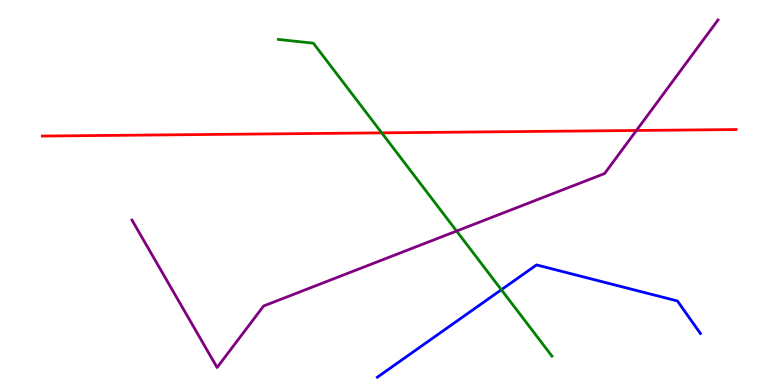[{'lines': ['blue', 'red'], 'intersections': []}, {'lines': ['green', 'red'], 'intersections': [{'x': 4.93, 'y': 6.55}]}, {'lines': ['purple', 'red'], 'intersections': [{'x': 8.21, 'y': 6.61}]}, {'lines': ['blue', 'green'], 'intersections': [{'x': 6.47, 'y': 2.47}]}, {'lines': ['blue', 'purple'], 'intersections': []}, {'lines': ['green', 'purple'], 'intersections': [{'x': 5.89, 'y': 4.0}]}]